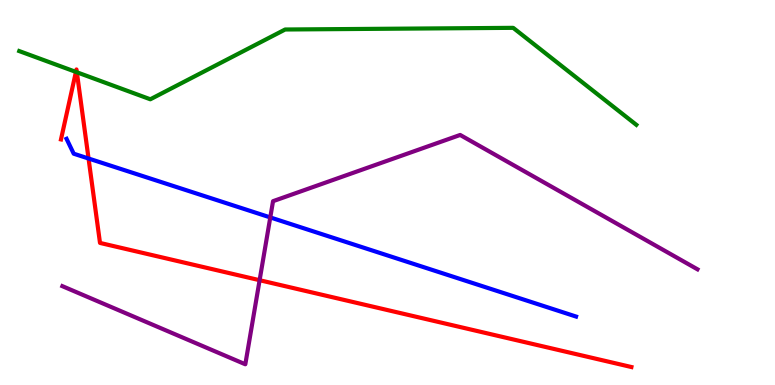[{'lines': ['blue', 'red'], 'intersections': [{'x': 1.14, 'y': 5.88}]}, {'lines': ['green', 'red'], 'intersections': [{'x': 0.98, 'y': 8.13}, {'x': 0.992, 'y': 8.12}]}, {'lines': ['purple', 'red'], 'intersections': [{'x': 3.35, 'y': 2.72}]}, {'lines': ['blue', 'green'], 'intersections': []}, {'lines': ['blue', 'purple'], 'intersections': [{'x': 3.49, 'y': 4.35}]}, {'lines': ['green', 'purple'], 'intersections': []}]